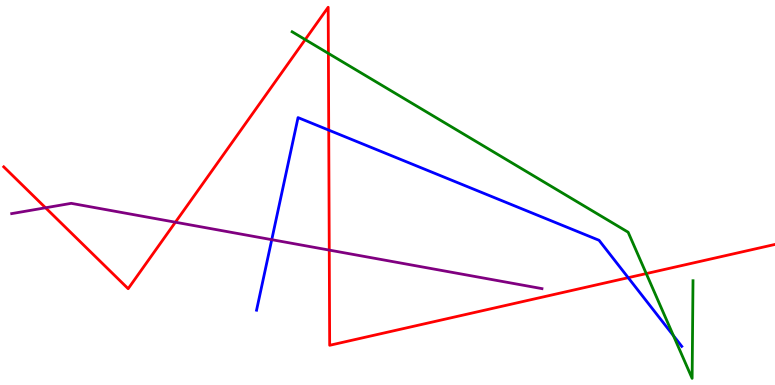[{'lines': ['blue', 'red'], 'intersections': [{'x': 4.24, 'y': 6.62}, {'x': 8.11, 'y': 2.79}]}, {'lines': ['green', 'red'], 'intersections': [{'x': 3.94, 'y': 8.97}, {'x': 4.24, 'y': 8.61}, {'x': 8.34, 'y': 2.89}]}, {'lines': ['purple', 'red'], 'intersections': [{'x': 0.588, 'y': 4.6}, {'x': 2.26, 'y': 4.23}, {'x': 4.25, 'y': 3.5}]}, {'lines': ['blue', 'green'], 'intersections': [{'x': 8.69, 'y': 1.28}]}, {'lines': ['blue', 'purple'], 'intersections': [{'x': 3.51, 'y': 3.77}]}, {'lines': ['green', 'purple'], 'intersections': []}]